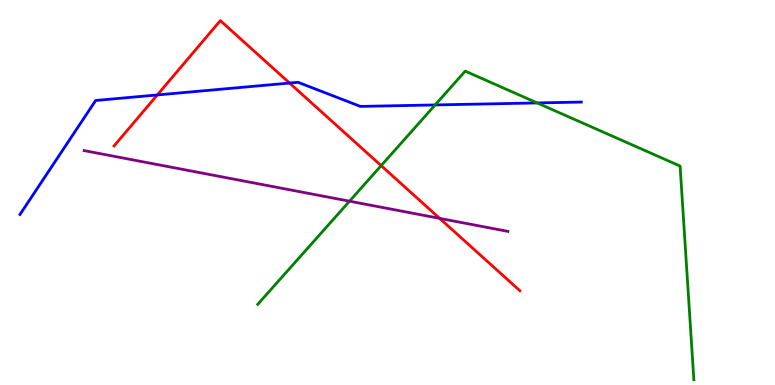[{'lines': ['blue', 'red'], 'intersections': [{'x': 2.03, 'y': 7.53}, {'x': 3.74, 'y': 7.84}]}, {'lines': ['green', 'red'], 'intersections': [{'x': 4.92, 'y': 5.7}]}, {'lines': ['purple', 'red'], 'intersections': [{'x': 5.67, 'y': 4.33}]}, {'lines': ['blue', 'green'], 'intersections': [{'x': 5.61, 'y': 7.27}, {'x': 6.93, 'y': 7.33}]}, {'lines': ['blue', 'purple'], 'intersections': []}, {'lines': ['green', 'purple'], 'intersections': [{'x': 4.51, 'y': 4.77}]}]